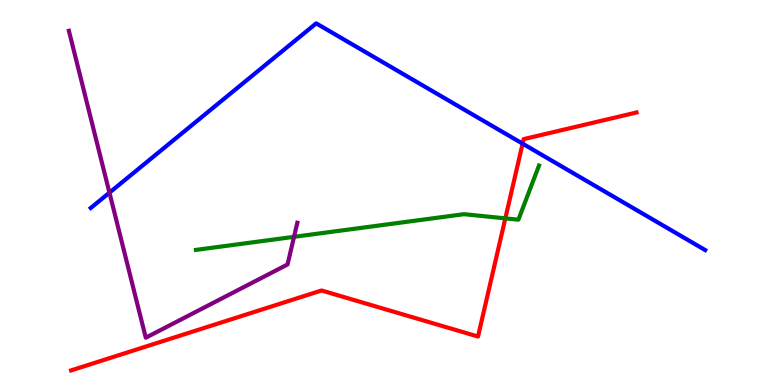[{'lines': ['blue', 'red'], 'intersections': [{'x': 6.74, 'y': 6.27}]}, {'lines': ['green', 'red'], 'intersections': [{'x': 6.52, 'y': 4.33}]}, {'lines': ['purple', 'red'], 'intersections': []}, {'lines': ['blue', 'green'], 'intersections': []}, {'lines': ['blue', 'purple'], 'intersections': [{'x': 1.41, 'y': 5.0}]}, {'lines': ['green', 'purple'], 'intersections': [{'x': 3.79, 'y': 3.85}]}]